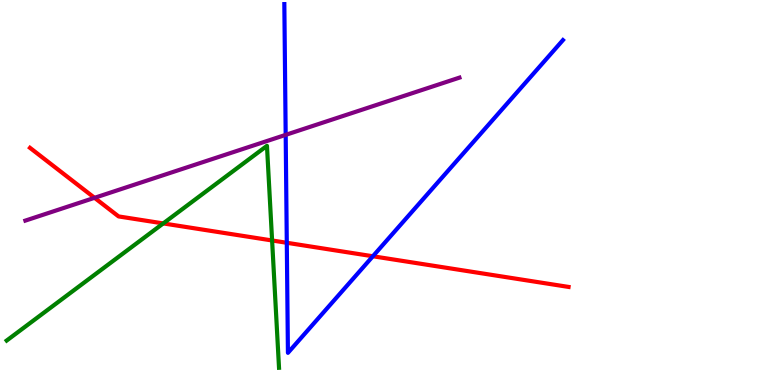[{'lines': ['blue', 'red'], 'intersections': [{'x': 3.7, 'y': 3.69}, {'x': 4.81, 'y': 3.34}]}, {'lines': ['green', 'red'], 'intersections': [{'x': 2.11, 'y': 4.2}, {'x': 3.51, 'y': 3.75}]}, {'lines': ['purple', 'red'], 'intersections': [{'x': 1.22, 'y': 4.86}]}, {'lines': ['blue', 'green'], 'intersections': []}, {'lines': ['blue', 'purple'], 'intersections': [{'x': 3.69, 'y': 6.5}]}, {'lines': ['green', 'purple'], 'intersections': []}]